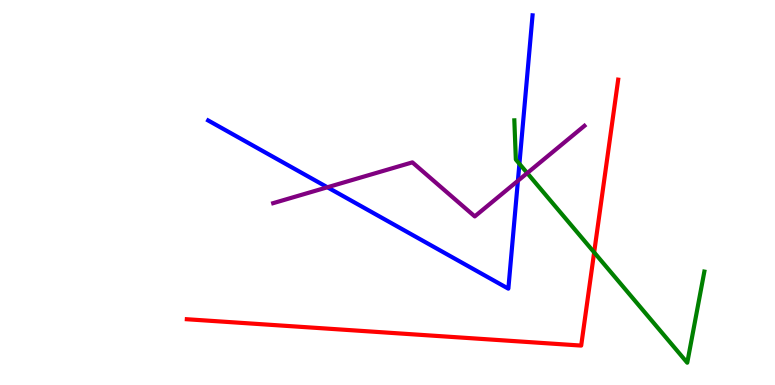[{'lines': ['blue', 'red'], 'intersections': []}, {'lines': ['green', 'red'], 'intersections': [{'x': 7.67, 'y': 3.44}]}, {'lines': ['purple', 'red'], 'intersections': []}, {'lines': ['blue', 'green'], 'intersections': [{'x': 6.7, 'y': 5.75}]}, {'lines': ['blue', 'purple'], 'intersections': [{'x': 4.22, 'y': 5.14}, {'x': 6.68, 'y': 5.3}]}, {'lines': ['green', 'purple'], 'intersections': [{'x': 6.8, 'y': 5.5}]}]